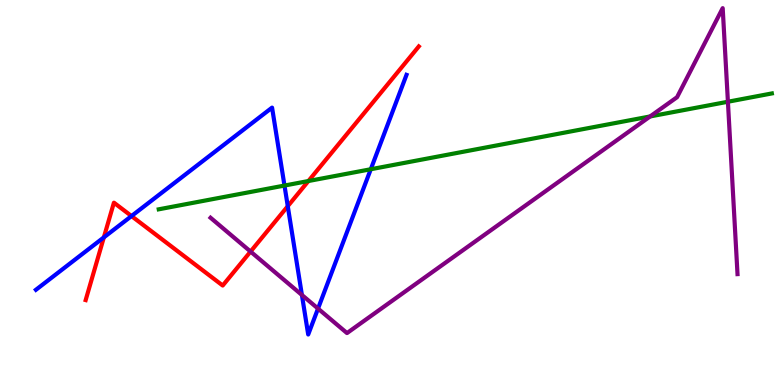[{'lines': ['blue', 'red'], 'intersections': [{'x': 1.34, 'y': 3.83}, {'x': 1.7, 'y': 4.39}, {'x': 3.71, 'y': 4.64}]}, {'lines': ['green', 'red'], 'intersections': [{'x': 3.98, 'y': 5.3}]}, {'lines': ['purple', 'red'], 'intersections': [{'x': 3.23, 'y': 3.47}]}, {'lines': ['blue', 'green'], 'intersections': [{'x': 3.67, 'y': 5.18}, {'x': 4.78, 'y': 5.6}]}, {'lines': ['blue', 'purple'], 'intersections': [{'x': 3.9, 'y': 2.34}, {'x': 4.1, 'y': 1.98}]}, {'lines': ['green', 'purple'], 'intersections': [{'x': 8.39, 'y': 6.98}, {'x': 9.39, 'y': 7.36}]}]